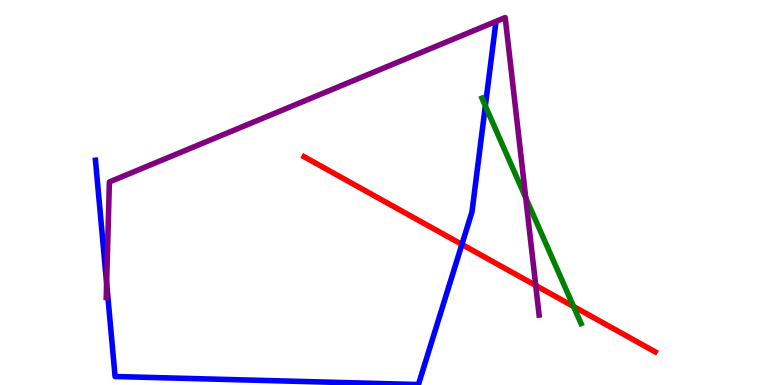[{'lines': ['blue', 'red'], 'intersections': [{'x': 5.96, 'y': 3.65}]}, {'lines': ['green', 'red'], 'intersections': [{'x': 7.4, 'y': 2.04}]}, {'lines': ['purple', 'red'], 'intersections': [{'x': 6.91, 'y': 2.59}]}, {'lines': ['blue', 'green'], 'intersections': [{'x': 6.26, 'y': 7.25}]}, {'lines': ['blue', 'purple'], 'intersections': [{'x': 1.38, 'y': 2.64}]}, {'lines': ['green', 'purple'], 'intersections': [{'x': 6.78, 'y': 4.86}]}]